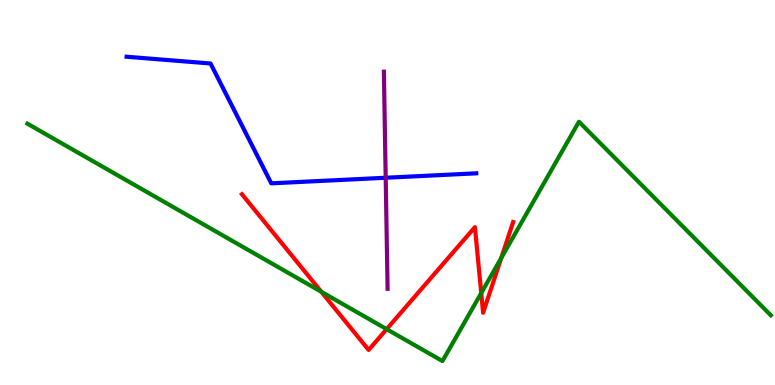[{'lines': ['blue', 'red'], 'intersections': []}, {'lines': ['green', 'red'], 'intersections': [{'x': 4.15, 'y': 2.42}, {'x': 4.99, 'y': 1.45}, {'x': 6.21, 'y': 2.39}, {'x': 6.47, 'y': 3.3}]}, {'lines': ['purple', 'red'], 'intersections': []}, {'lines': ['blue', 'green'], 'intersections': []}, {'lines': ['blue', 'purple'], 'intersections': [{'x': 4.98, 'y': 5.38}]}, {'lines': ['green', 'purple'], 'intersections': []}]